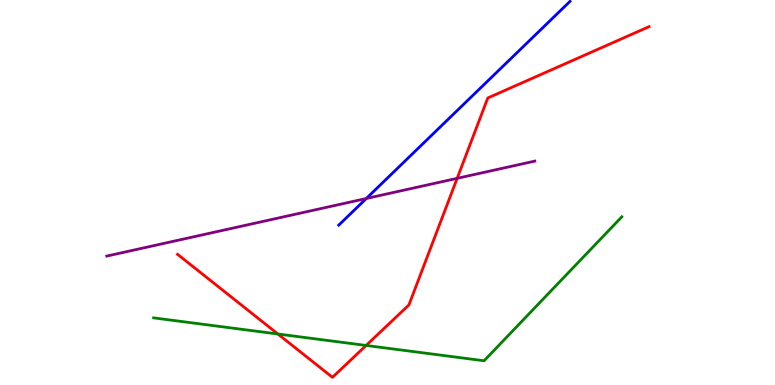[{'lines': ['blue', 'red'], 'intersections': []}, {'lines': ['green', 'red'], 'intersections': [{'x': 3.59, 'y': 1.32}, {'x': 4.72, 'y': 1.03}]}, {'lines': ['purple', 'red'], 'intersections': [{'x': 5.9, 'y': 5.37}]}, {'lines': ['blue', 'green'], 'intersections': []}, {'lines': ['blue', 'purple'], 'intersections': [{'x': 4.73, 'y': 4.84}]}, {'lines': ['green', 'purple'], 'intersections': []}]